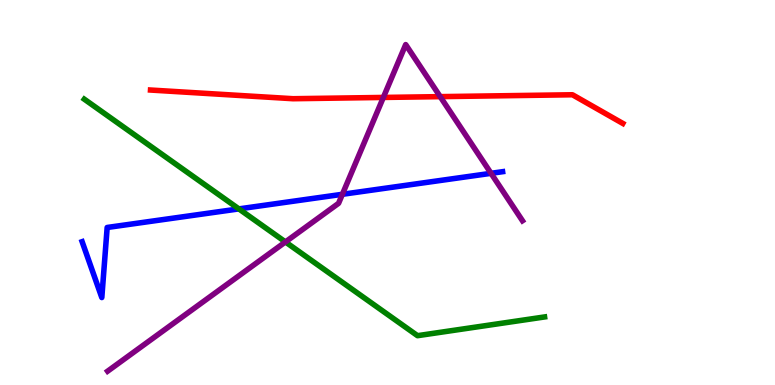[{'lines': ['blue', 'red'], 'intersections': []}, {'lines': ['green', 'red'], 'intersections': []}, {'lines': ['purple', 'red'], 'intersections': [{'x': 4.95, 'y': 7.47}, {'x': 5.68, 'y': 7.49}]}, {'lines': ['blue', 'green'], 'intersections': [{'x': 3.08, 'y': 4.57}]}, {'lines': ['blue', 'purple'], 'intersections': [{'x': 4.42, 'y': 4.95}, {'x': 6.34, 'y': 5.5}]}, {'lines': ['green', 'purple'], 'intersections': [{'x': 3.68, 'y': 3.72}]}]